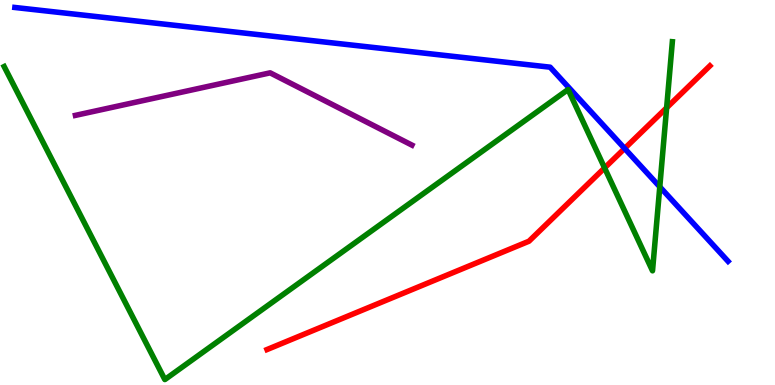[{'lines': ['blue', 'red'], 'intersections': [{'x': 8.06, 'y': 6.14}]}, {'lines': ['green', 'red'], 'intersections': [{'x': 7.8, 'y': 5.64}, {'x': 8.6, 'y': 7.2}]}, {'lines': ['purple', 'red'], 'intersections': []}, {'lines': ['blue', 'green'], 'intersections': [{'x': 8.51, 'y': 5.15}]}, {'lines': ['blue', 'purple'], 'intersections': []}, {'lines': ['green', 'purple'], 'intersections': []}]